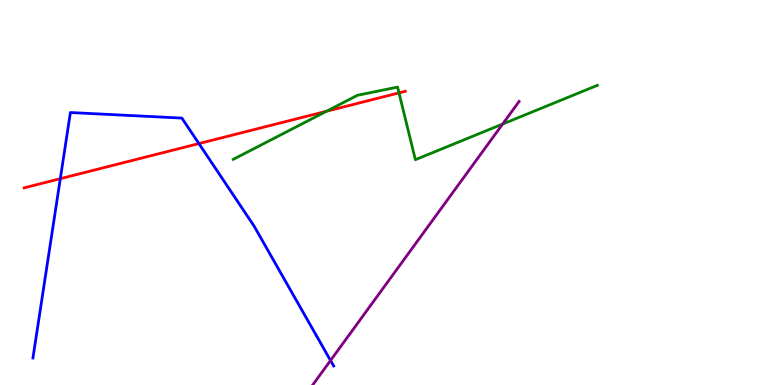[{'lines': ['blue', 'red'], 'intersections': [{'x': 0.778, 'y': 5.36}, {'x': 2.57, 'y': 6.27}]}, {'lines': ['green', 'red'], 'intersections': [{'x': 4.21, 'y': 7.11}, {'x': 5.15, 'y': 7.59}]}, {'lines': ['purple', 'red'], 'intersections': []}, {'lines': ['blue', 'green'], 'intersections': []}, {'lines': ['blue', 'purple'], 'intersections': [{'x': 4.26, 'y': 0.637}]}, {'lines': ['green', 'purple'], 'intersections': [{'x': 6.49, 'y': 6.78}]}]